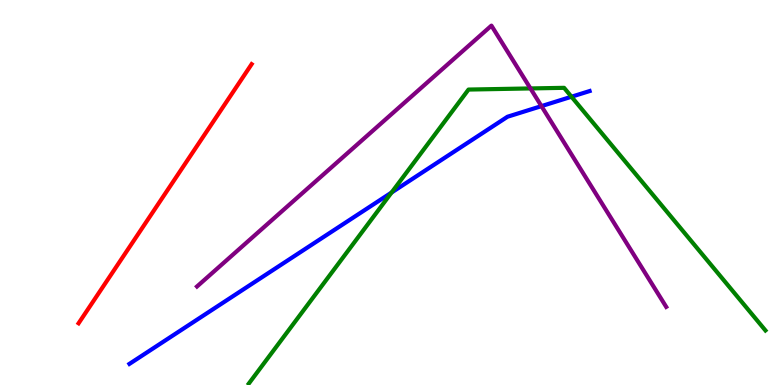[{'lines': ['blue', 'red'], 'intersections': []}, {'lines': ['green', 'red'], 'intersections': []}, {'lines': ['purple', 'red'], 'intersections': []}, {'lines': ['blue', 'green'], 'intersections': [{'x': 5.05, 'y': 5.0}, {'x': 7.37, 'y': 7.49}]}, {'lines': ['blue', 'purple'], 'intersections': [{'x': 6.99, 'y': 7.24}]}, {'lines': ['green', 'purple'], 'intersections': [{'x': 6.84, 'y': 7.7}]}]